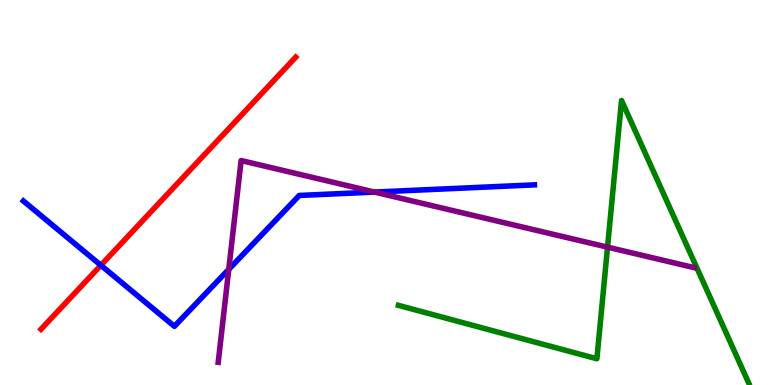[{'lines': ['blue', 'red'], 'intersections': [{'x': 1.3, 'y': 3.11}]}, {'lines': ['green', 'red'], 'intersections': []}, {'lines': ['purple', 'red'], 'intersections': []}, {'lines': ['blue', 'green'], 'intersections': []}, {'lines': ['blue', 'purple'], 'intersections': [{'x': 2.95, 'y': 3.0}, {'x': 4.83, 'y': 5.01}]}, {'lines': ['green', 'purple'], 'intersections': [{'x': 7.84, 'y': 3.58}]}]